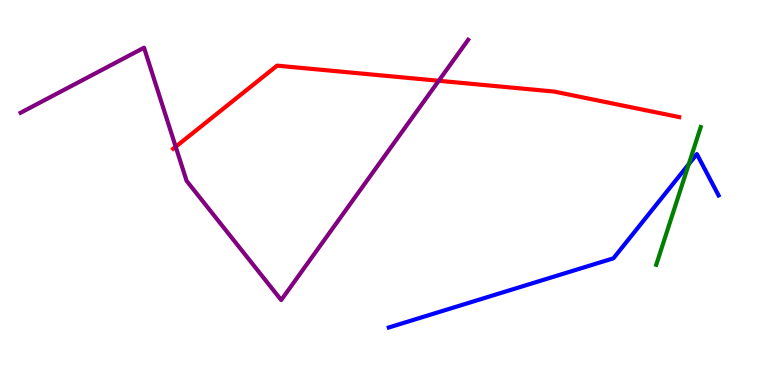[{'lines': ['blue', 'red'], 'intersections': []}, {'lines': ['green', 'red'], 'intersections': []}, {'lines': ['purple', 'red'], 'intersections': [{'x': 2.27, 'y': 6.19}, {'x': 5.66, 'y': 7.9}]}, {'lines': ['blue', 'green'], 'intersections': [{'x': 8.89, 'y': 5.73}]}, {'lines': ['blue', 'purple'], 'intersections': []}, {'lines': ['green', 'purple'], 'intersections': []}]